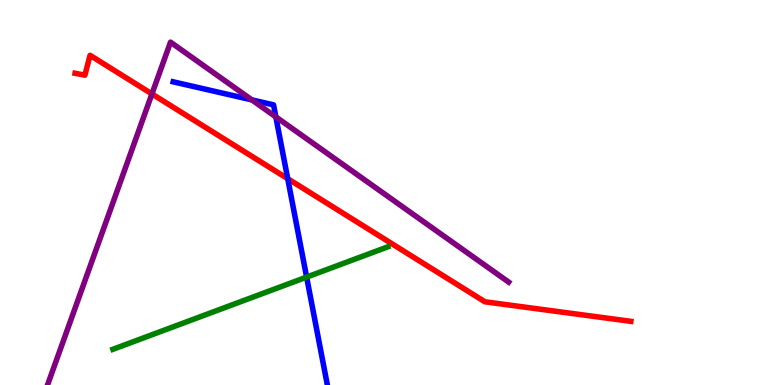[{'lines': ['blue', 'red'], 'intersections': [{'x': 3.71, 'y': 5.36}]}, {'lines': ['green', 'red'], 'intersections': []}, {'lines': ['purple', 'red'], 'intersections': [{'x': 1.96, 'y': 7.56}]}, {'lines': ['blue', 'green'], 'intersections': [{'x': 3.96, 'y': 2.8}]}, {'lines': ['blue', 'purple'], 'intersections': [{'x': 3.25, 'y': 7.41}, {'x': 3.56, 'y': 6.96}]}, {'lines': ['green', 'purple'], 'intersections': []}]